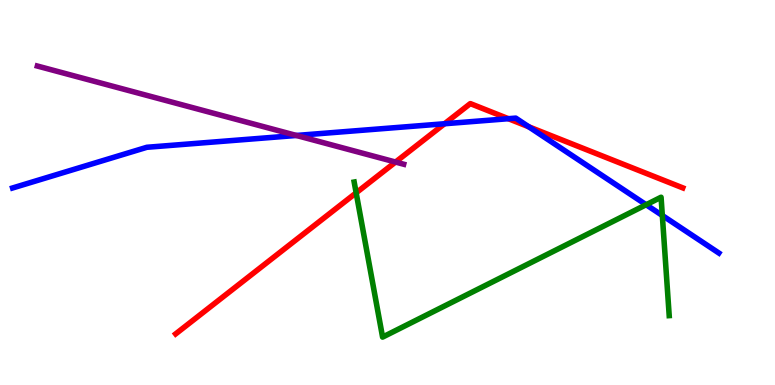[{'lines': ['blue', 'red'], 'intersections': [{'x': 5.74, 'y': 6.79}, {'x': 6.56, 'y': 6.92}, {'x': 6.82, 'y': 6.71}]}, {'lines': ['green', 'red'], 'intersections': [{'x': 4.6, 'y': 4.99}]}, {'lines': ['purple', 'red'], 'intersections': [{'x': 5.1, 'y': 5.79}]}, {'lines': ['blue', 'green'], 'intersections': [{'x': 8.34, 'y': 4.68}, {'x': 8.55, 'y': 4.4}]}, {'lines': ['blue', 'purple'], 'intersections': [{'x': 3.82, 'y': 6.48}]}, {'lines': ['green', 'purple'], 'intersections': []}]